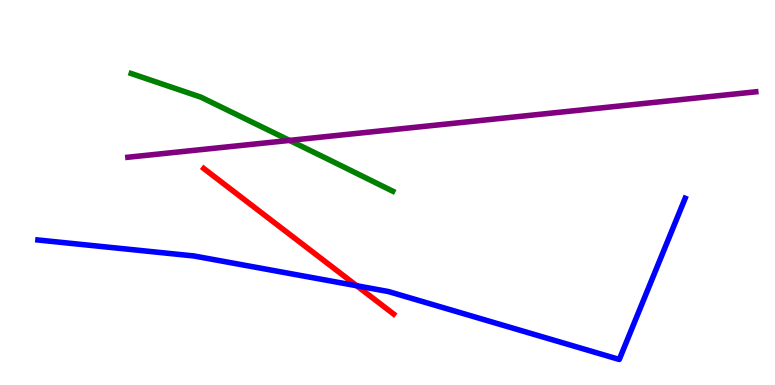[{'lines': ['blue', 'red'], 'intersections': [{'x': 4.6, 'y': 2.58}]}, {'lines': ['green', 'red'], 'intersections': []}, {'lines': ['purple', 'red'], 'intersections': []}, {'lines': ['blue', 'green'], 'intersections': []}, {'lines': ['blue', 'purple'], 'intersections': []}, {'lines': ['green', 'purple'], 'intersections': [{'x': 3.74, 'y': 6.35}]}]